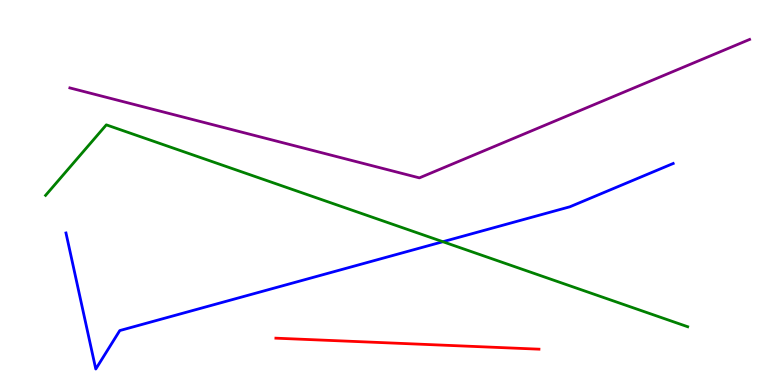[{'lines': ['blue', 'red'], 'intersections': []}, {'lines': ['green', 'red'], 'intersections': []}, {'lines': ['purple', 'red'], 'intersections': []}, {'lines': ['blue', 'green'], 'intersections': [{'x': 5.71, 'y': 3.72}]}, {'lines': ['blue', 'purple'], 'intersections': []}, {'lines': ['green', 'purple'], 'intersections': []}]